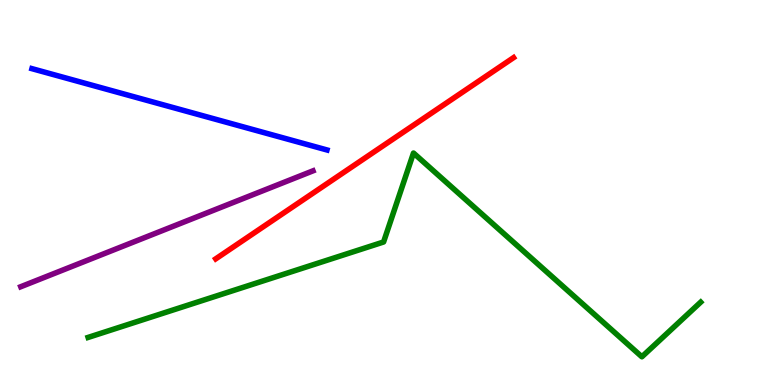[{'lines': ['blue', 'red'], 'intersections': []}, {'lines': ['green', 'red'], 'intersections': []}, {'lines': ['purple', 'red'], 'intersections': []}, {'lines': ['blue', 'green'], 'intersections': []}, {'lines': ['blue', 'purple'], 'intersections': []}, {'lines': ['green', 'purple'], 'intersections': []}]